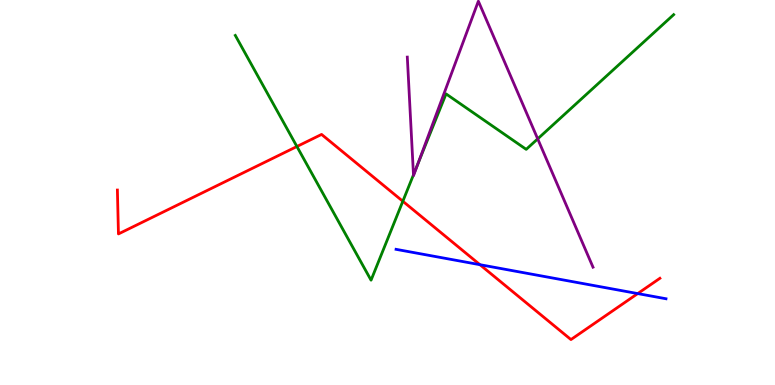[{'lines': ['blue', 'red'], 'intersections': [{'x': 6.19, 'y': 3.13}, {'x': 8.23, 'y': 2.37}]}, {'lines': ['green', 'red'], 'intersections': [{'x': 3.83, 'y': 6.19}, {'x': 5.2, 'y': 4.77}]}, {'lines': ['purple', 'red'], 'intersections': []}, {'lines': ['blue', 'green'], 'intersections': []}, {'lines': ['blue', 'purple'], 'intersections': []}, {'lines': ['green', 'purple'], 'intersections': [{'x': 5.34, 'y': 5.46}, {'x': 5.39, 'y': 5.74}, {'x': 6.94, 'y': 6.39}]}]